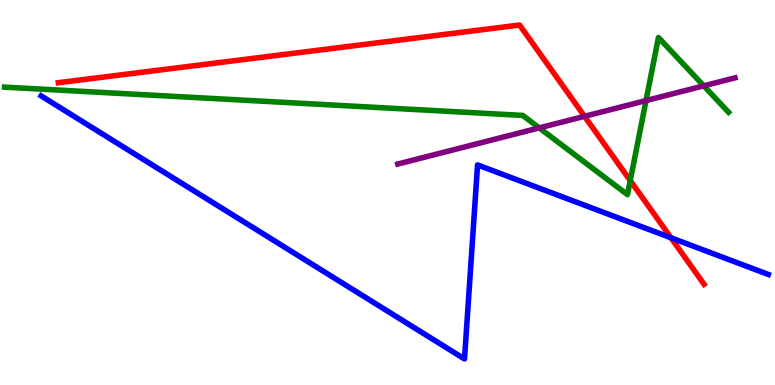[{'lines': ['blue', 'red'], 'intersections': [{'x': 8.66, 'y': 3.82}]}, {'lines': ['green', 'red'], 'intersections': [{'x': 8.13, 'y': 5.31}]}, {'lines': ['purple', 'red'], 'intersections': [{'x': 7.54, 'y': 6.98}]}, {'lines': ['blue', 'green'], 'intersections': []}, {'lines': ['blue', 'purple'], 'intersections': []}, {'lines': ['green', 'purple'], 'intersections': [{'x': 6.96, 'y': 6.68}, {'x': 8.34, 'y': 7.39}, {'x': 9.08, 'y': 7.77}]}]